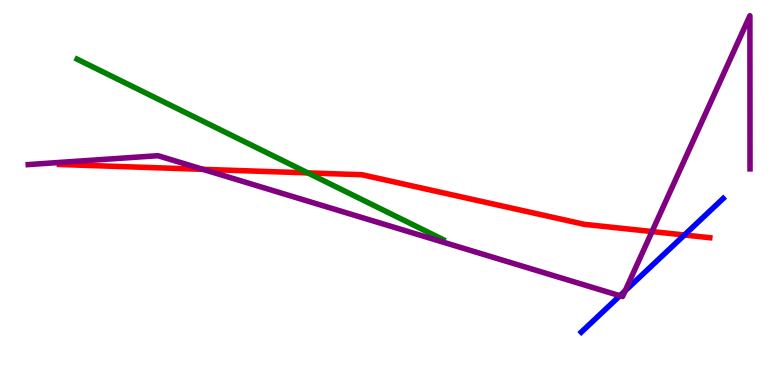[{'lines': ['blue', 'red'], 'intersections': [{'x': 8.83, 'y': 3.9}]}, {'lines': ['green', 'red'], 'intersections': [{'x': 3.97, 'y': 5.51}]}, {'lines': ['purple', 'red'], 'intersections': [{'x': 2.62, 'y': 5.6}, {'x': 8.41, 'y': 3.99}]}, {'lines': ['blue', 'green'], 'intersections': []}, {'lines': ['blue', 'purple'], 'intersections': [{'x': 8.0, 'y': 2.32}, {'x': 8.07, 'y': 2.45}]}, {'lines': ['green', 'purple'], 'intersections': []}]